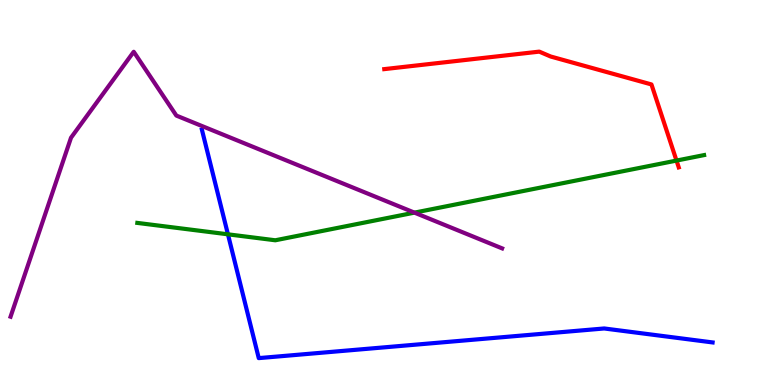[{'lines': ['blue', 'red'], 'intersections': []}, {'lines': ['green', 'red'], 'intersections': [{'x': 8.73, 'y': 5.83}]}, {'lines': ['purple', 'red'], 'intersections': []}, {'lines': ['blue', 'green'], 'intersections': [{'x': 2.94, 'y': 3.91}]}, {'lines': ['blue', 'purple'], 'intersections': []}, {'lines': ['green', 'purple'], 'intersections': [{'x': 5.35, 'y': 4.48}]}]